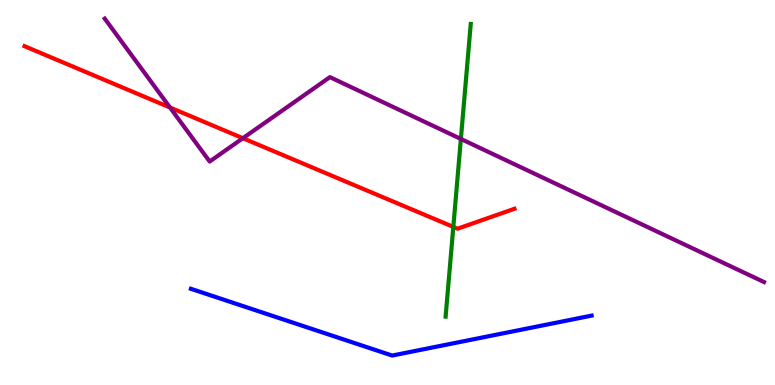[{'lines': ['blue', 'red'], 'intersections': []}, {'lines': ['green', 'red'], 'intersections': [{'x': 5.85, 'y': 4.11}]}, {'lines': ['purple', 'red'], 'intersections': [{'x': 2.19, 'y': 7.21}, {'x': 3.13, 'y': 6.41}]}, {'lines': ['blue', 'green'], 'intersections': []}, {'lines': ['blue', 'purple'], 'intersections': []}, {'lines': ['green', 'purple'], 'intersections': [{'x': 5.95, 'y': 6.39}]}]